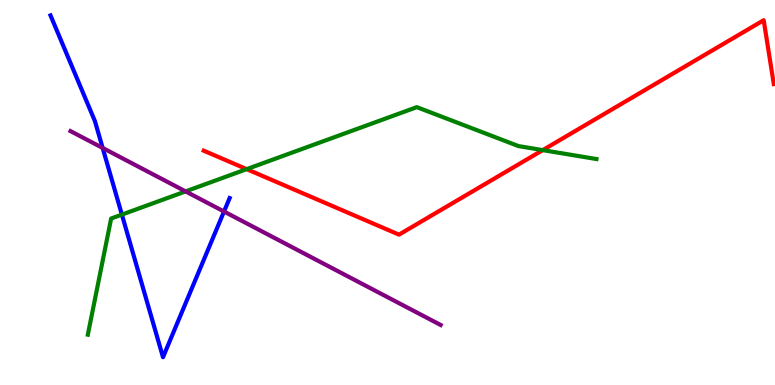[{'lines': ['blue', 'red'], 'intersections': []}, {'lines': ['green', 'red'], 'intersections': [{'x': 3.18, 'y': 5.61}, {'x': 7.0, 'y': 6.1}]}, {'lines': ['purple', 'red'], 'intersections': []}, {'lines': ['blue', 'green'], 'intersections': [{'x': 1.57, 'y': 4.43}]}, {'lines': ['blue', 'purple'], 'intersections': [{'x': 1.32, 'y': 6.16}, {'x': 2.89, 'y': 4.51}]}, {'lines': ['green', 'purple'], 'intersections': [{'x': 2.39, 'y': 5.03}]}]